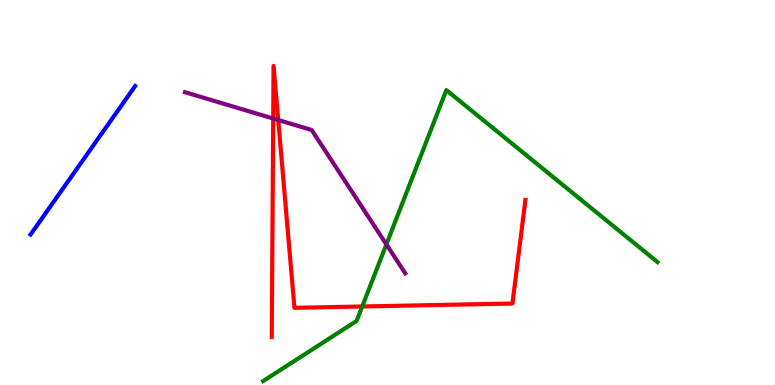[{'lines': ['blue', 'red'], 'intersections': []}, {'lines': ['green', 'red'], 'intersections': [{'x': 4.67, 'y': 2.04}]}, {'lines': ['purple', 'red'], 'intersections': [{'x': 3.53, 'y': 6.92}, {'x': 3.59, 'y': 6.88}]}, {'lines': ['blue', 'green'], 'intersections': []}, {'lines': ['blue', 'purple'], 'intersections': []}, {'lines': ['green', 'purple'], 'intersections': [{'x': 4.99, 'y': 3.65}]}]